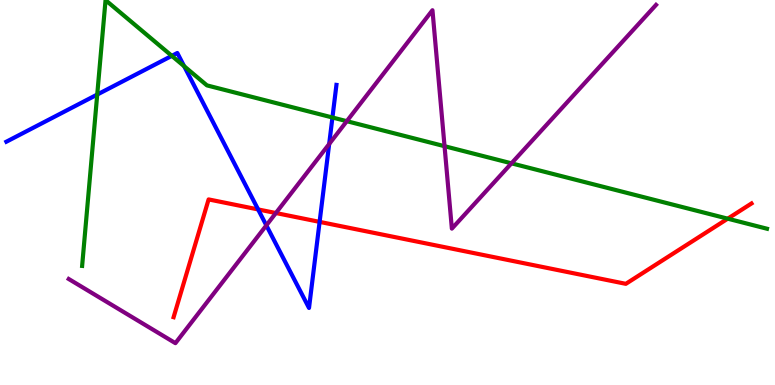[{'lines': ['blue', 'red'], 'intersections': [{'x': 3.33, 'y': 4.56}, {'x': 4.12, 'y': 4.24}]}, {'lines': ['green', 'red'], 'intersections': [{'x': 9.39, 'y': 4.32}]}, {'lines': ['purple', 'red'], 'intersections': [{'x': 3.56, 'y': 4.47}]}, {'lines': ['blue', 'green'], 'intersections': [{'x': 1.25, 'y': 7.54}, {'x': 2.22, 'y': 8.55}, {'x': 2.38, 'y': 8.28}, {'x': 4.29, 'y': 6.95}]}, {'lines': ['blue', 'purple'], 'intersections': [{'x': 3.44, 'y': 4.15}, {'x': 4.25, 'y': 6.26}]}, {'lines': ['green', 'purple'], 'intersections': [{'x': 4.47, 'y': 6.85}, {'x': 5.74, 'y': 6.2}, {'x': 6.6, 'y': 5.76}]}]